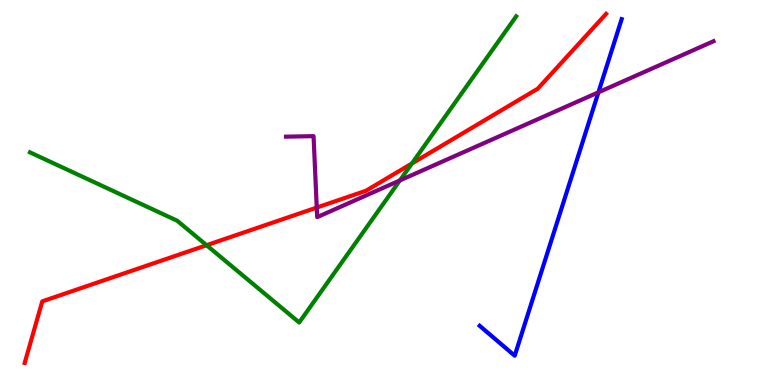[{'lines': ['blue', 'red'], 'intersections': []}, {'lines': ['green', 'red'], 'intersections': [{'x': 2.67, 'y': 3.63}, {'x': 5.31, 'y': 5.75}]}, {'lines': ['purple', 'red'], 'intersections': [{'x': 4.09, 'y': 4.61}]}, {'lines': ['blue', 'green'], 'intersections': []}, {'lines': ['blue', 'purple'], 'intersections': [{'x': 7.72, 'y': 7.6}]}, {'lines': ['green', 'purple'], 'intersections': [{'x': 5.16, 'y': 5.31}]}]